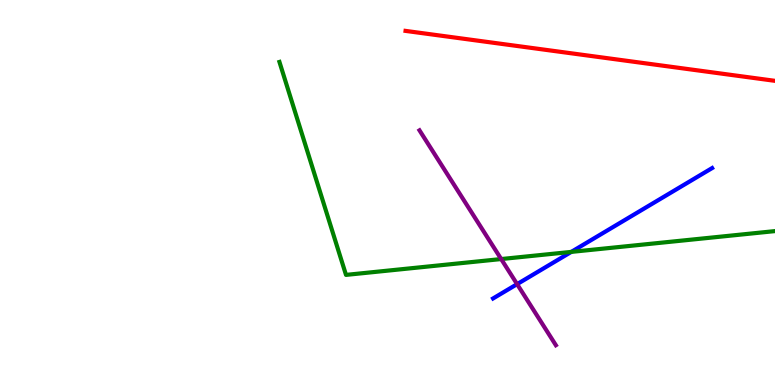[{'lines': ['blue', 'red'], 'intersections': []}, {'lines': ['green', 'red'], 'intersections': []}, {'lines': ['purple', 'red'], 'intersections': []}, {'lines': ['blue', 'green'], 'intersections': [{'x': 7.37, 'y': 3.46}]}, {'lines': ['blue', 'purple'], 'intersections': [{'x': 6.67, 'y': 2.62}]}, {'lines': ['green', 'purple'], 'intersections': [{'x': 6.47, 'y': 3.27}]}]